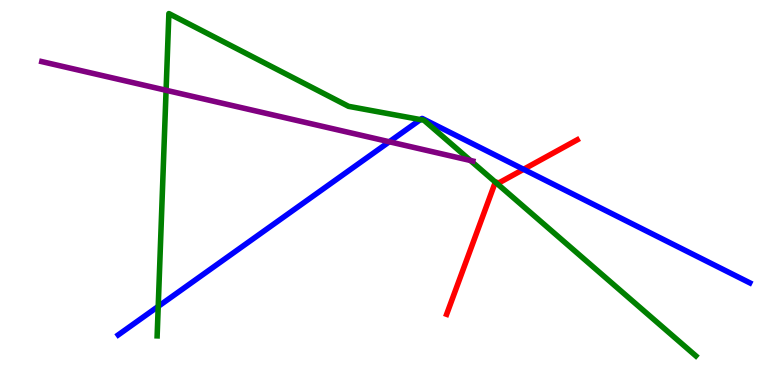[{'lines': ['blue', 'red'], 'intersections': [{'x': 6.76, 'y': 5.6}]}, {'lines': ['green', 'red'], 'intersections': [{'x': 6.39, 'y': 5.27}]}, {'lines': ['purple', 'red'], 'intersections': []}, {'lines': ['blue', 'green'], 'intersections': [{'x': 2.04, 'y': 2.04}, {'x': 5.43, 'y': 6.89}]}, {'lines': ['blue', 'purple'], 'intersections': [{'x': 5.02, 'y': 6.32}]}, {'lines': ['green', 'purple'], 'intersections': [{'x': 2.14, 'y': 7.65}, {'x': 6.07, 'y': 5.83}]}]